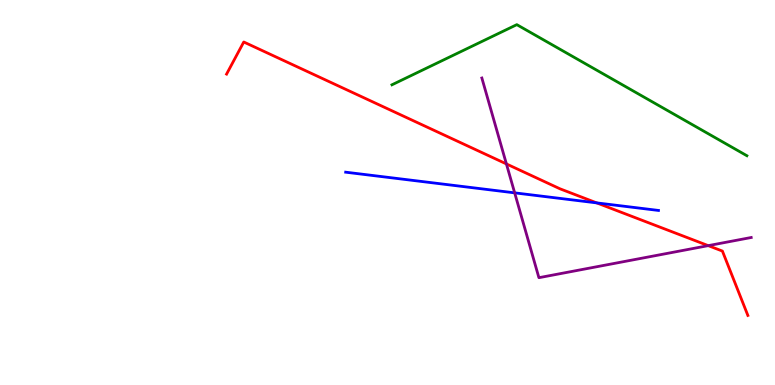[{'lines': ['blue', 'red'], 'intersections': [{'x': 7.7, 'y': 4.73}]}, {'lines': ['green', 'red'], 'intersections': []}, {'lines': ['purple', 'red'], 'intersections': [{'x': 6.53, 'y': 5.74}, {'x': 9.14, 'y': 3.62}]}, {'lines': ['blue', 'green'], 'intersections': []}, {'lines': ['blue', 'purple'], 'intersections': [{'x': 6.64, 'y': 4.99}]}, {'lines': ['green', 'purple'], 'intersections': []}]